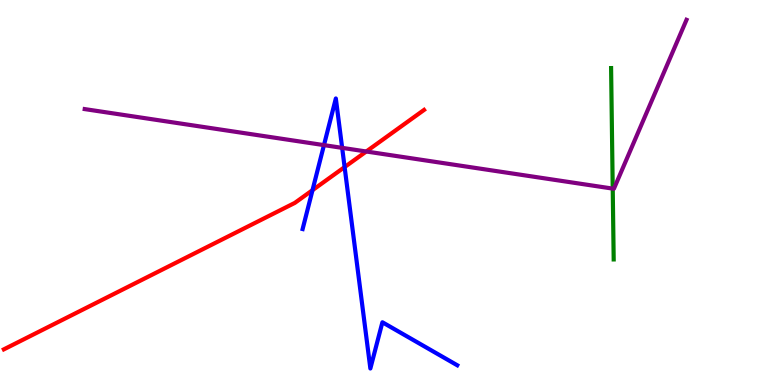[{'lines': ['blue', 'red'], 'intersections': [{'x': 4.03, 'y': 5.06}, {'x': 4.45, 'y': 5.66}]}, {'lines': ['green', 'red'], 'intersections': []}, {'lines': ['purple', 'red'], 'intersections': [{'x': 4.73, 'y': 6.07}]}, {'lines': ['blue', 'green'], 'intersections': []}, {'lines': ['blue', 'purple'], 'intersections': [{'x': 4.18, 'y': 6.23}, {'x': 4.41, 'y': 6.16}]}, {'lines': ['green', 'purple'], 'intersections': [{'x': 7.91, 'y': 5.1}]}]